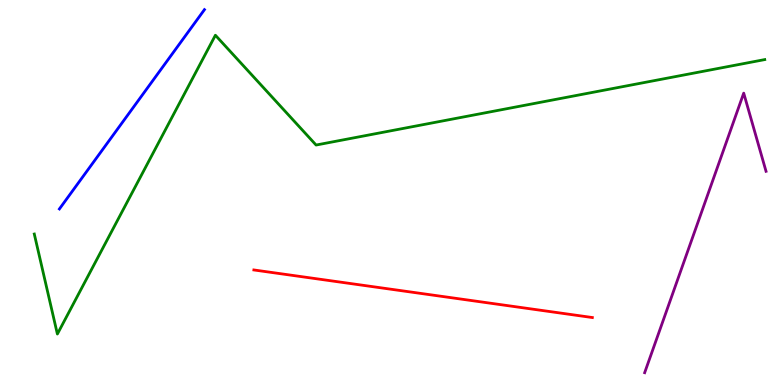[{'lines': ['blue', 'red'], 'intersections': []}, {'lines': ['green', 'red'], 'intersections': []}, {'lines': ['purple', 'red'], 'intersections': []}, {'lines': ['blue', 'green'], 'intersections': []}, {'lines': ['blue', 'purple'], 'intersections': []}, {'lines': ['green', 'purple'], 'intersections': []}]